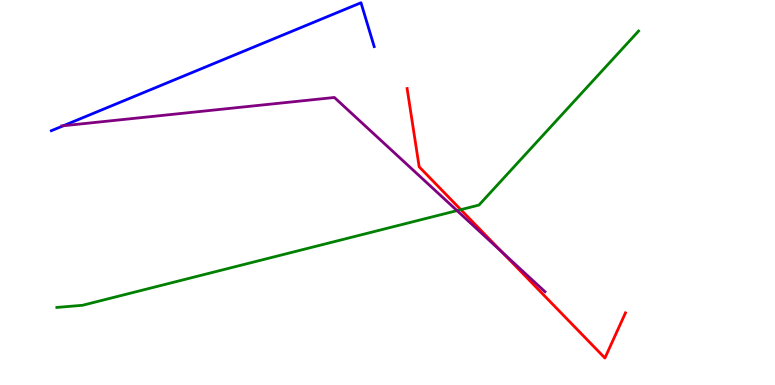[{'lines': ['blue', 'red'], 'intersections': []}, {'lines': ['green', 'red'], 'intersections': [{'x': 5.95, 'y': 4.55}]}, {'lines': ['purple', 'red'], 'intersections': [{'x': 6.48, 'y': 3.45}]}, {'lines': ['blue', 'green'], 'intersections': []}, {'lines': ['blue', 'purple'], 'intersections': [{'x': 0.817, 'y': 6.73}]}, {'lines': ['green', 'purple'], 'intersections': [{'x': 5.9, 'y': 4.53}]}]